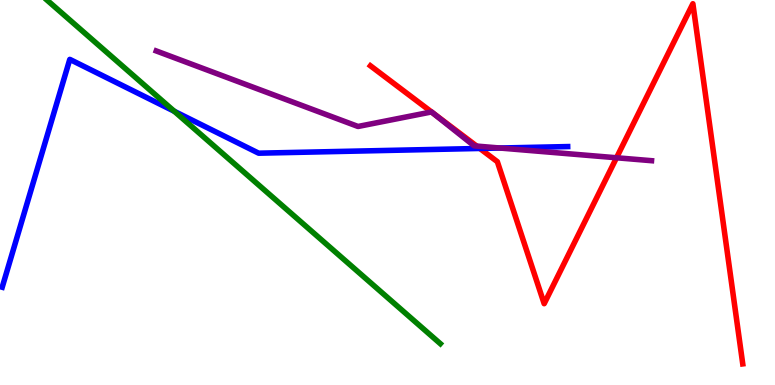[{'lines': ['blue', 'red'], 'intersections': [{'x': 6.19, 'y': 6.14}]}, {'lines': ['green', 'red'], 'intersections': []}, {'lines': ['purple', 'red'], 'intersections': [{'x': 6.15, 'y': 6.21}, {'x': 7.95, 'y': 5.9}]}, {'lines': ['blue', 'green'], 'intersections': [{'x': 2.25, 'y': 7.11}]}, {'lines': ['blue', 'purple'], 'intersections': [{'x': 6.45, 'y': 6.16}]}, {'lines': ['green', 'purple'], 'intersections': []}]